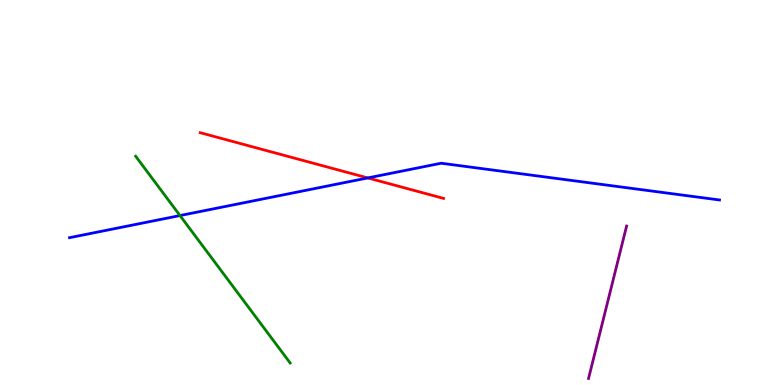[{'lines': ['blue', 'red'], 'intersections': [{'x': 4.75, 'y': 5.38}]}, {'lines': ['green', 'red'], 'intersections': []}, {'lines': ['purple', 'red'], 'intersections': []}, {'lines': ['blue', 'green'], 'intersections': [{'x': 2.32, 'y': 4.4}]}, {'lines': ['blue', 'purple'], 'intersections': []}, {'lines': ['green', 'purple'], 'intersections': []}]